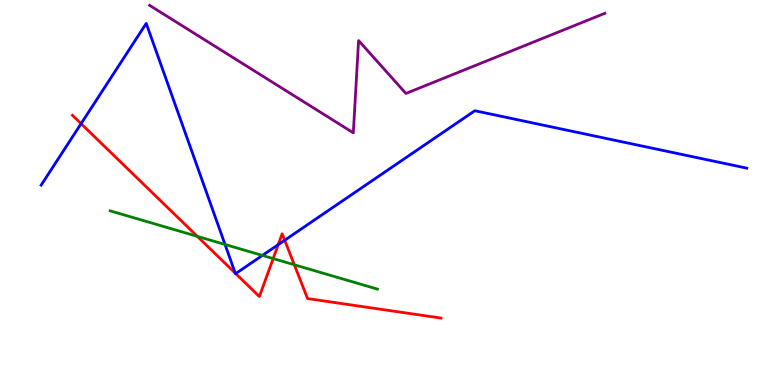[{'lines': ['blue', 'red'], 'intersections': [{'x': 1.05, 'y': 6.79}, {'x': 3.04, 'y': 2.91}, {'x': 3.04, 'y': 2.89}, {'x': 3.59, 'y': 3.65}, {'x': 3.67, 'y': 3.76}]}, {'lines': ['green', 'red'], 'intersections': [{'x': 2.55, 'y': 3.86}, {'x': 3.52, 'y': 3.28}, {'x': 3.8, 'y': 3.12}]}, {'lines': ['purple', 'red'], 'intersections': []}, {'lines': ['blue', 'green'], 'intersections': [{'x': 2.9, 'y': 3.65}, {'x': 3.39, 'y': 3.37}]}, {'lines': ['blue', 'purple'], 'intersections': []}, {'lines': ['green', 'purple'], 'intersections': []}]